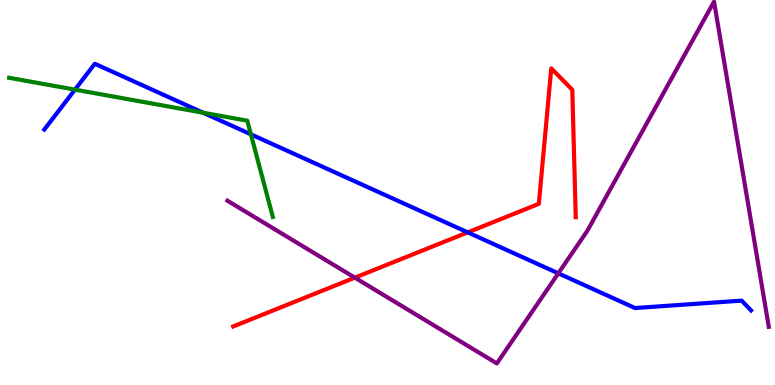[{'lines': ['blue', 'red'], 'intersections': [{'x': 6.04, 'y': 3.96}]}, {'lines': ['green', 'red'], 'intersections': []}, {'lines': ['purple', 'red'], 'intersections': [{'x': 4.58, 'y': 2.79}]}, {'lines': ['blue', 'green'], 'intersections': [{'x': 0.967, 'y': 7.67}, {'x': 2.62, 'y': 7.07}, {'x': 3.24, 'y': 6.51}]}, {'lines': ['blue', 'purple'], 'intersections': [{'x': 7.2, 'y': 2.9}]}, {'lines': ['green', 'purple'], 'intersections': []}]